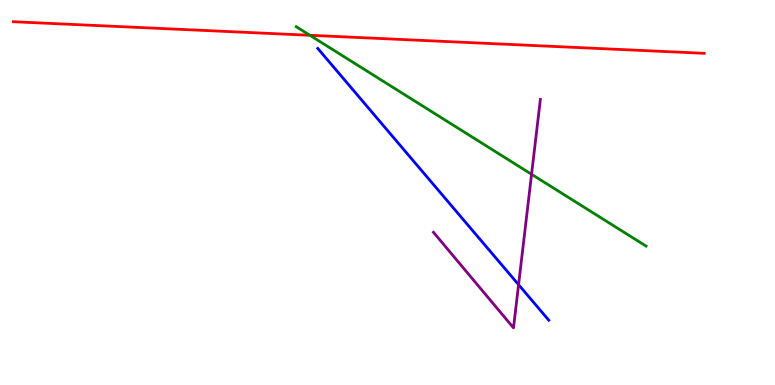[{'lines': ['blue', 'red'], 'intersections': []}, {'lines': ['green', 'red'], 'intersections': [{'x': 4.0, 'y': 9.08}]}, {'lines': ['purple', 'red'], 'intersections': []}, {'lines': ['blue', 'green'], 'intersections': []}, {'lines': ['blue', 'purple'], 'intersections': [{'x': 6.69, 'y': 2.61}]}, {'lines': ['green', 'purple'], 'intersections': [{'x': 6.86, 'y': 5.47}]}]